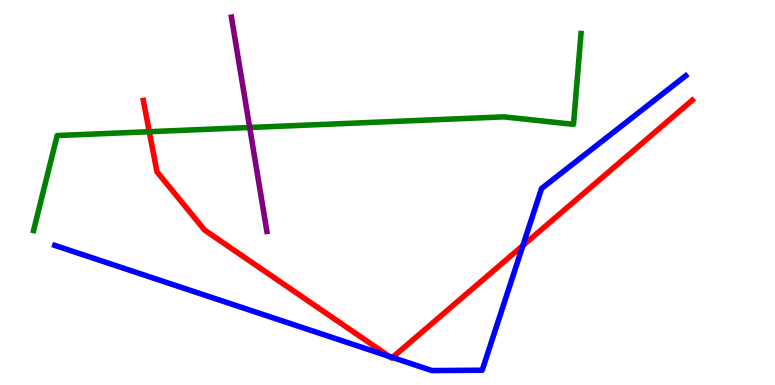[{'lines': ['blue', 'red'], 'intersections': [{'x': 5.02, 'y': 0.742}, {'x': 5.06, 'y': 0.715}, {'x': 6.75, 'y': 3.62}]}, {'lines': ['green', 'red'], 'intersections': [{'x': 1.93, 'y': 6.58}]}, {'lines': ['purple', 'red'], 'intersections': []}, {'lines': ['blue', 'green'], 'intersections': []}, {'lines': ['blue', 'purple'], 'intersections': []}, {'lines': ['green', 'purple'], 'intersections': [{'x': 3.22, 'y': 6.69}]}]